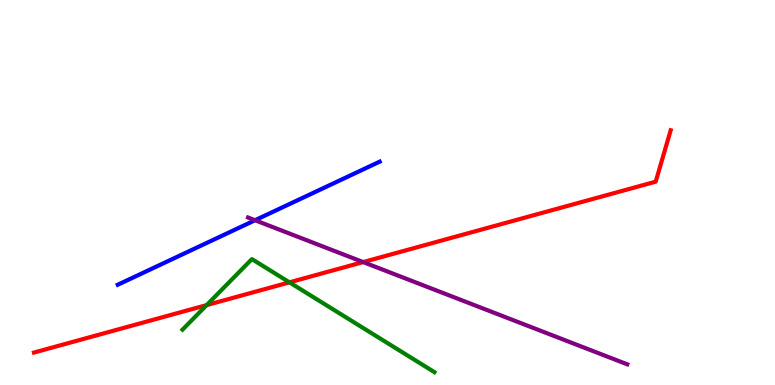[{'lines': ['blue', 'red'], 'intersections': []}, {'lines': ['green', 'red'], 'intersections': [{'x': 2.67, 'y': 2.08}, {'x': 3.73, 'y': 2.67}]}, {'lines': ['purple', 'red'], 'intersections': [{'x': 4.69, 'y': 3.19}]}, {'lines': ['blue', 'green'], 'intersections': []}, {'lines': ['blue', 'purple'], 'intersections': [{'x': 3.29, 'y': 4.28}]}, {'lines': ['green', 'purple'], 'intersections': []}]